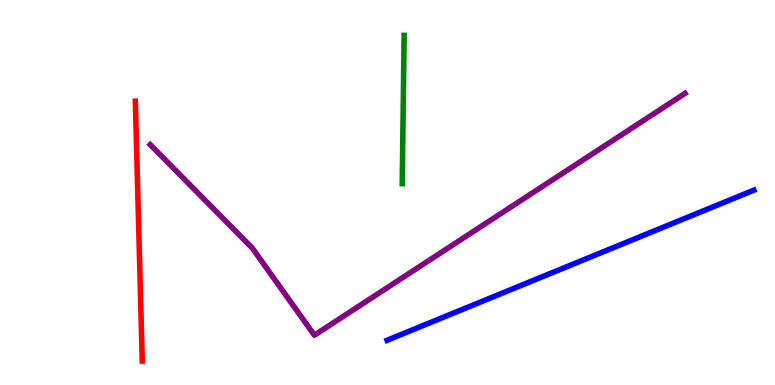[{'lines': ['blue', 'red'], 'intersections': []}, {'lines': ['green', 'red'], 'intersections': []}, {'lines': ['purple', 'red'], 'intersections': []}, {'lines': ['blue', 'green'], 'intersections': []}, {'lines': ['blue', 'purple'], 'intersections': []}, {'lines': ['green', 'purple'], 'intersections': []}]